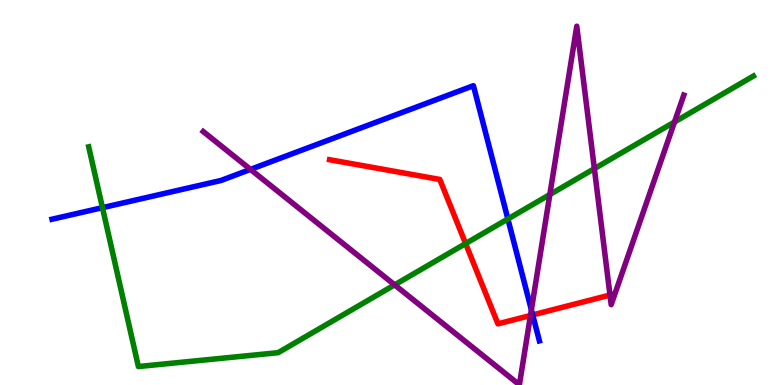[{'lines': ['blue', 'red'], 'intersections': [{'x': 6.87, 'y': 1.82}]}, {'lines': ['green', 'red'], 'intersections': [{'x': 6.01, 'y': 3.67}]}, {'lines': ['purple', 'red'], 'intersections': [{'x': 6.84, 'y': 1.81}, {'x': 7.87, 'y': 2.34}]}, {'lines': ['blue', 'green'], 'intersections': [{'x': 1.32, 'y': 4.61}, {'x': 6.55, 'y': 4.31}]}, {'lines': ['blue', 'purple'], 'intersections': [{'x': 3.23, 'y': 5.6}, {'x': 6.86, 'y': 1.95}]}, {'lines': ['green', 'purple'], 'intersections': [{'x': 5.09, 'y': 2.6}, {'x': 7.09, 'y': 4.95}, {'x': 7.67, 'y': 5.62}, {'x': 8.7, 'y': 6.83}]}]